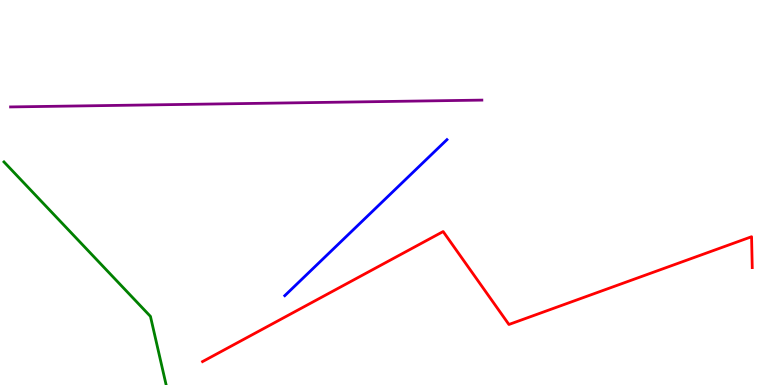[{'lines': ['blue', 'red'], 'intersections': []}, {'lines': ['green', 'red'], 'intersections': []}, {'lines': ['purple', 'red'], 'intersections': []}, {'lines': ['blue', 'green'], 'intersections': []}, {'lines': ['blue', 'purple'], 'intersections': []}, {'lines': ['green', 'purple'], 'intersections': []}]